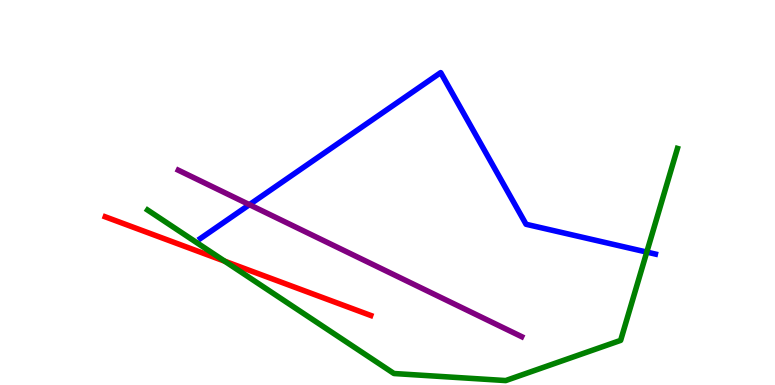[{'lines': ['blue', 'red'], 'intersections': []}, {'lines': ['green', 'red'], 'intersections': [{'x': 2.9, 'y': 3.22}]}, {'lines': ['purple', 'red'], 'intersections': []}, {'lines': ['blue', 'green'], 'intersections': [{'x': 8.35, 'y': 3.45}]}, {'lines': ['blue', 'purple'], 'intersections': [{'x': 3.22, 'y': 4.68}]}, {'lines': ['green', 'purple'], 'intersections': []}]